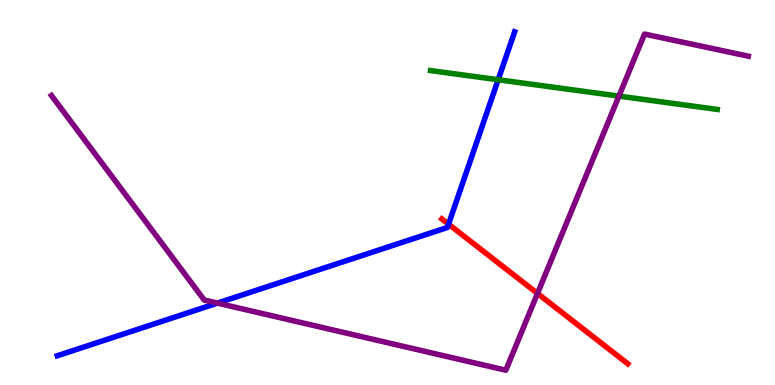[{'lines': ['blue', 'red'], 'intersections': [{'x': 5.79, 'y': 4.18}]}, {'lines': ['green', 'red'], 'intersections': []}, {'lines': ['purple', 'red'], 'intersections': [{'x': 6.94, 'y': 2.38}]}, {'lines': ['blue', 'green'], 'intersections': [{'x': 6.43, 'y': 7.93}]}, {'lines': ['blue', 'purple'], 'intersections': [{'x': 2.81, 'y': 2.13}]}, {'lines': ['green', 'purple'], 'intersections': [{'x': 7.99, 'y': 7.5}]}]